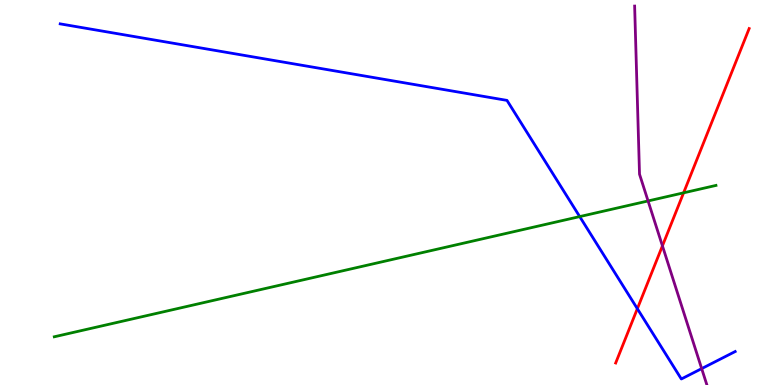[{'lines': ['blue', 'red'], 'intersections': [{'x': 8.22, 'y': 1.98}]}, {'lines': ['green', 'red'], 'intersections': [{'x': 8.82, 'y': 4.99}]}, {'lines': ['purple', 'red'], 'intersections': [{'x': 8.55, 'y': 3.61}]}, {'lines': ['blue', 'green'], 'intersections': [{'x': 7.48, 'y': 4.37}]}, {'lines': ['blue', 'purple'], 'intersections': [{'x': 9.05, 'y': 0.426}]}, {'lines': ['green', 'purple'], 'intersections': [{'x': 8.36, 'y': 4.78}]}]